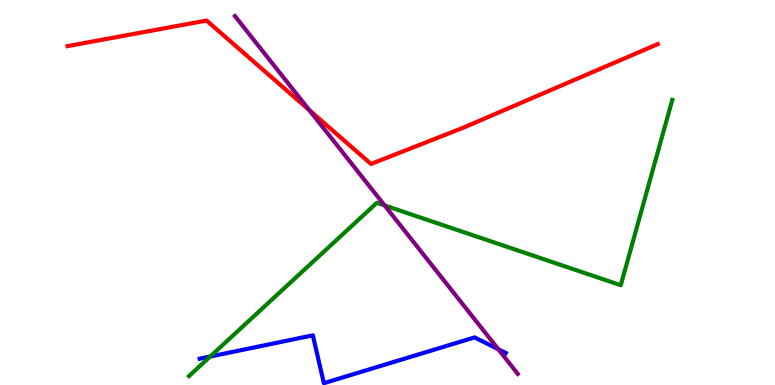[{'lines': ['blue', 'red'], 'intersections': []}, {'lines': ['green', 'red'], 'intersections': []}, {'lines': ['purple', 'red'], 'intersections': [{'x': 3.99, 'y': 7.14}]}, {'lines': ['blue', 'green'], 'intersections': [{'x': 2.71, 'y': 0.739}]}, {'lines': ['blue', 'purple'], 'intersections': [{'x': 6.43, 'y': 0.929}]}, {'lines': ['green', 'purple'], 'intersections': [{'x': 4.96, 'y': 4.66}]}]